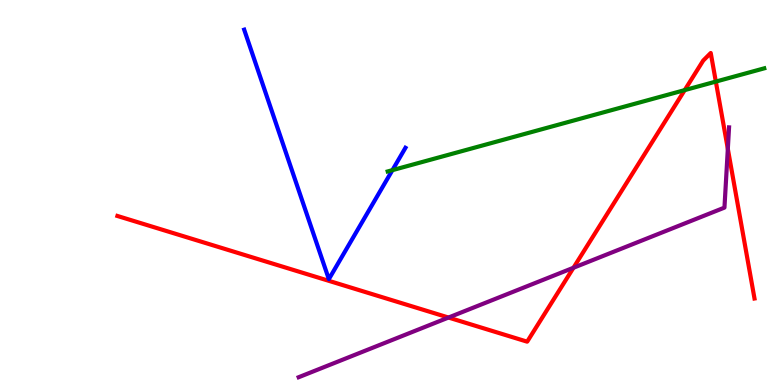[{'lines': ['blue', 'red'], 'intersections': []}, {'lines': ['green', 'red'], 'intersections': [{'x': 8.83, 'y': 7.66}, {'x': 9.24, 'y': 7.88}]}, {'lines': ['purple', 'red'], 'intersections': [{'x': 5.79, 'y': 1.75}, {'x': 7.4, 'y': 3.05}, {'x': 9.39, 'y': 6.13}]}, {'lines': ['blue', 'green'], 'intersections': [{'x': 5.06, 'y': 5.58}]}, {'lines': ['blue', 'purple'], 'intersections': []}, {'lines': ['green', 'purple'], 'intersections': []}]